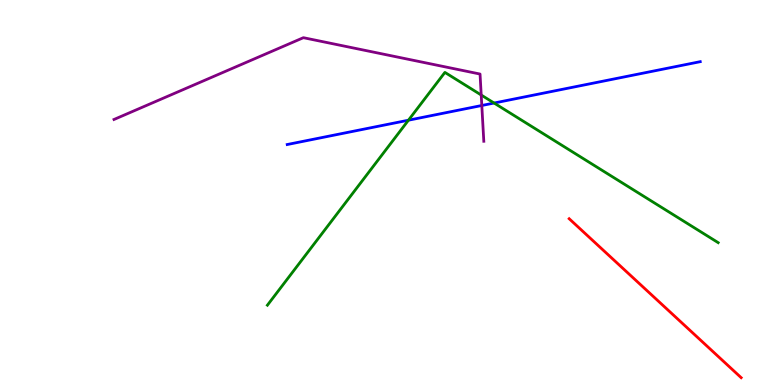[{'lines': ['blue', 'red'], 'intersections': []}, {'lines': ['green', 'red'], 'intersections': []}, {'lines': ['purple', 'red'], 'intersections': []}, {'lines': ['blue', 'green'], 'intersections': [{'x': 5.27, 'y': 6.88}, {'x': 6.38, 'y': 7.32}]}, {'lines': ['blue', 'purple'], 'intersections': [{'x': 6.22, 'y': 7.26}]}, {'lines': ['green', 'purple'], 'intersections': [{'x': 6.21, 'y': 7.53}]}]